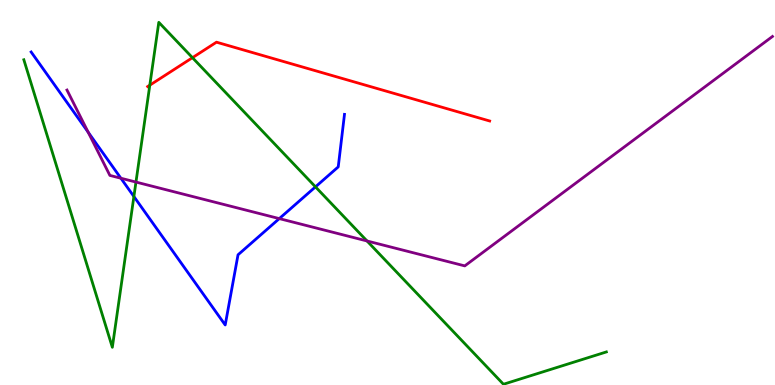[{'lines': ['blue', 'red'], 'intersections': []}, {'lines': ['green', 'red'], 'intersections': [{'x': 1.93, 'y': 7.79}, {'x': 2.48, 'y': 8.5}]}, {'lines': ['purple', 'red'], 'intersections': []}, {'lines': ['blue', 'green'], 'intersections': [{'x': 1.73, 'y': 4.9}, {'x': 4.07, 'y': 5.15}]}, {'lines': ['blue', 'purple'], 'intersections': [{'x': 1.14, 'y': 6.57}, {'x': 1.56, 'y': 5.37}, {'x': 3.6, 'y': 4.32}]}, {'lines': ['green', 'purple'], 'intersections': [{'x': 1.75, 'y': 5.27}, {'x': 4.74, 'y': 3.74}]}]